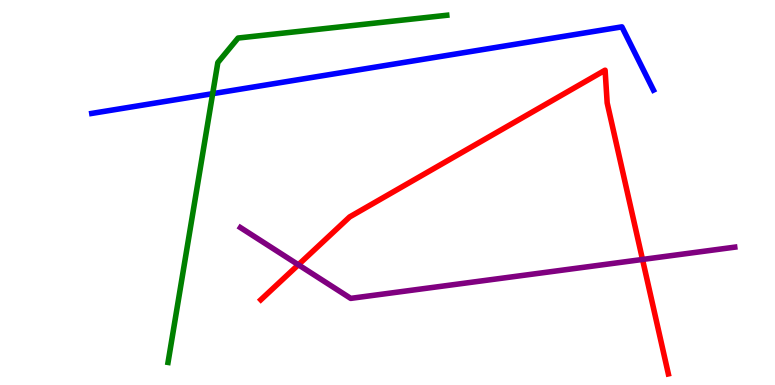[{'lines': ['blue', 'red'], 'intersections': []}, {'lines': ['green', 'red'], 'intersections': []}, {'lines': ['purple', 'red'], 'intersections': [{'x': 3.85, 'y': 3.12}, {'x': 8.29, 'y': 3.26}]}, {'lines': ['blue', 'green'], 'intersections': [{'x': 2.74, 'y': 7.57}]}, {'lines': ['blue', 'purple'], 'intersections': []}, {'lines': ['green', 'purple'], 'intersections': []}]